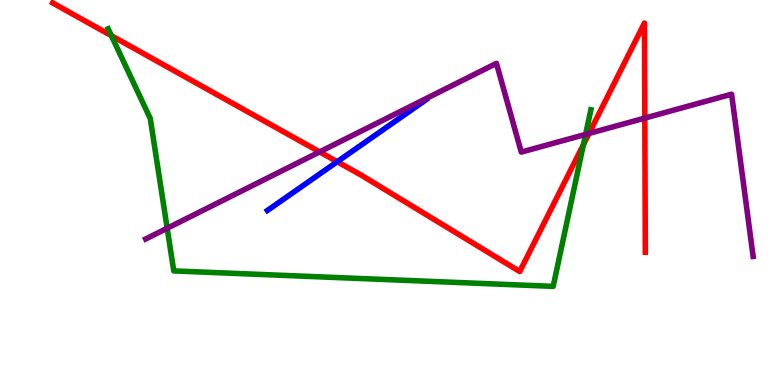[{'lines': ['blue', 'red'], 'intersections': [{'x': 4.35, 'y': 5.8}]}, {'lines': ['green', 'red'], 'intersections': [{'x': 1.44, 'y': 9.07}, {'x': 7.53, 'y': 6.24}]}, {'lines': ['purple', 'red'], 'intersections': [{'x': 4.12, 'y': 6.05}, {'x': 7.6, 'y': 6.53}, {'x': 8.32, 'y': 6.93}]}, {'lines': ['blue', 'green'], 'intersections': []}, {'lines': ['blue', 'purple'], 'intersections': []}, {'lines': ['green', 'purple'], 'intersections': [{'x': 2.16, 'y': 4.07}, {'x': 7.56, 'y': 6.51}]}]